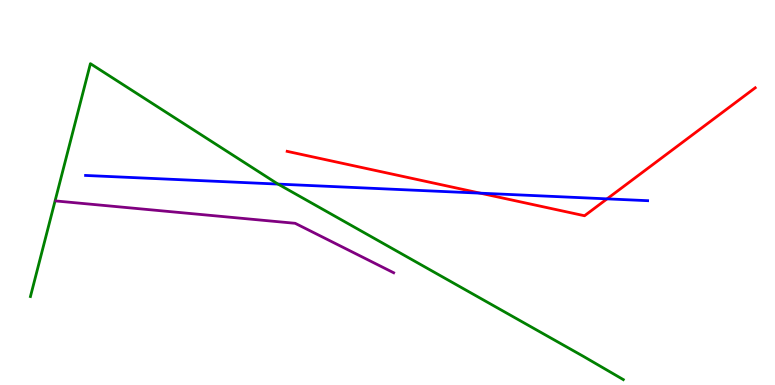[{'lines': ['blue', 'red'], 'intersections': [{'x': 6.2, 'y': 4.98}, {'x': 7.83, 'y': 4.83}]}, {'lines': ['green', 'red'], 'intersections': []}, {'lines': ['purple', 'red'], 'intersections': []}, {'lines': ['blue', 'green'], 'intersections': [{'x': 3.59, 'y': 5.22}]}, {'lines': ['blue', 'purple'], 'intersections': []}, {'lines': ['green', 'purple'], 'intersections': []}]